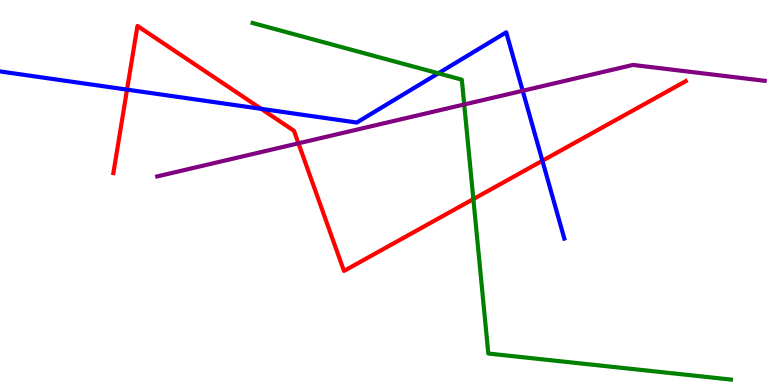[{'lines': ['blue', 'red'], 'intersections': [{'x': 1.64, 'y': 7.67}, {'x': 3.37, 'y': 7.17}, {'x': 7.0, 'y': 5.82}]}, {'lines': ['green', 'red'], 'intersections': [{'x': 6.11, 'y': 4.83}]}, {'lines': ['purple', 'red'], 'intersections': [{'x': 3.85, 'y': 6.28}]}, {'lines': ['blue', 'green'], 'intersections': [{'x': 5.66, 'y': 8.1}]}, {'lines': ['blue', 'purple'], 'intersections': [{'x': 6.74, 'y': 7.64}]}, {'lines': ['green', 'purple'], 'intersections': [{'x': 5.99, 'y': 7.29}]}]